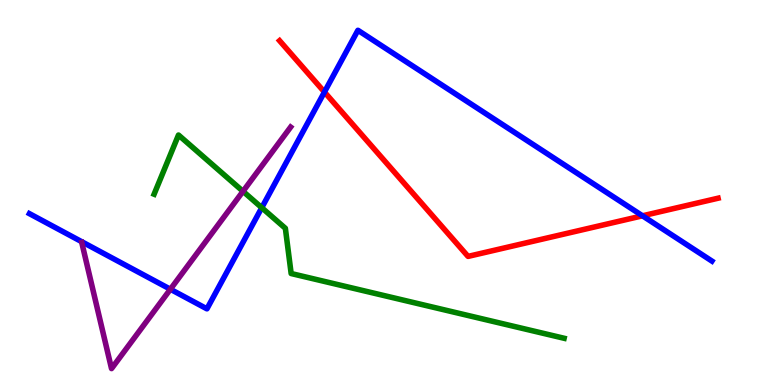[{'lines': ['blue', 'red'], 'intersections': [{'x': 4.19, 'y': 7.61}, {'x': 8.29, 'y': 4.39}]}, {'lines': ['green', 'red'], 'intersections': []}, {'lines': ['purple', 'red'], 'intersections': []}, {'lines': ['blue', 'green'], 'intersections': [{'x': 3.38, 'y': 4.61}]}, {'lines': ['blue', 'purple'], 'intersections': [{'x': 2.2, 'y': 2.49}]}, {'lines': ['green', 'purple'], 'intersections': [{'x': 3.14, 'y': 5.03}]}]